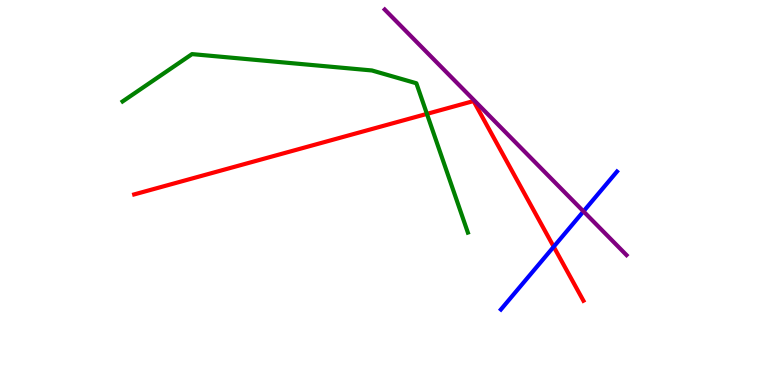[{'lines': ['blue', 'red'], 'intersections': [{'x': 7.14, 'y': 3.59}]}, {'lines': ['green', 'red'], 'intersections': [{'x': 5.51, 'y': 7.04}]}, {'lines': ['purple', 'red'], 'intersections': []}, {'lines': ['blue', 'green'], 'intersections': []}, {'lines': ['blue', 'purple'], 'intersections': [{'x': 7.53, 'y': 4.51}]}, {'lines': ['green', 'purple'], 'intersections': []}]